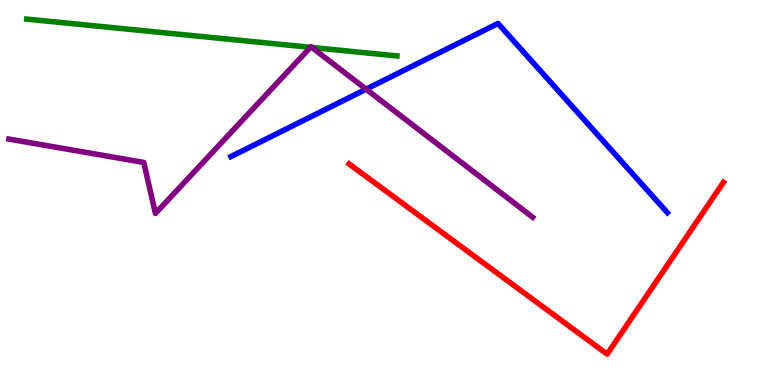[{'lines': ['blue', 'red'], 'intersections': []}, {'lines': ['green', 'red'], 'intersections': []}, {'lines': ['purple', 'red'], 'intersections': []}, {'lines': ['blue', 'green'], 'intersections': []}, {'lines': ['blue', 'purple'], 'intersections': [{'x': 4.72, 'y': 7.68}]}, {'lines': ['green', 'purple'], 'intersections': [{'x': 4.01, 'y': 8.77}, {'x': 4.02, 'y': 8.77}]}]